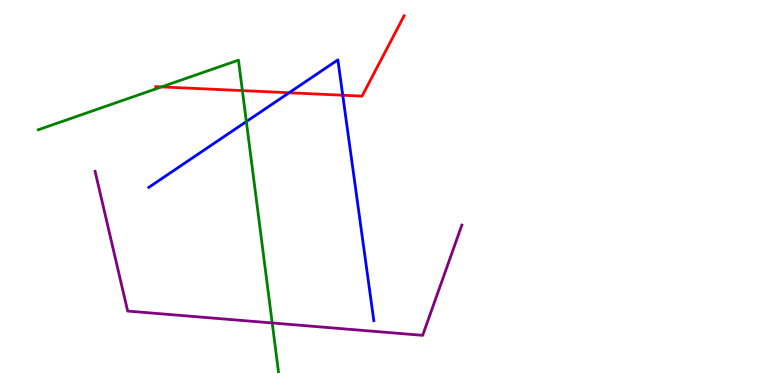[{'lines': ['blue', 'red'], 'intersections': [{'x': 3.73, 'y': 7.59}, {'x': 4.42, 'y': 7.53}]}, {'lines': ['green', 'red'], 'intersections': [{'x': 2.08, 'y': 7.74}, {'x': 3.13, 'y': 7.65}]}, {'lines': ['purple', 'red'], 'intersections': []}, {'lines': ['blue', 'green'], 'intersections': [{'x': 3.18, 'y': 6.84}]}, {'lines': ['blue', 'purple'], 'intersections': []}, {'lines': ['green', 'purple'], 'intersections': [{'x': 3.51, 'y': 1.61}]}]